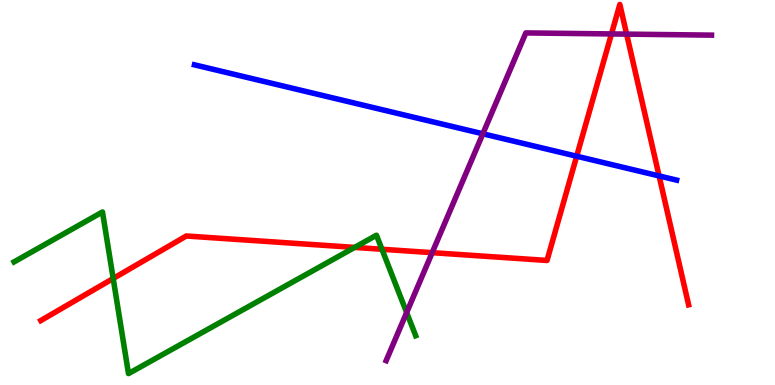[{'lines': ['blue', 'red'], 'intersections': [{'x': 7.44, 'y': 5.94}, {'x': 8.5, 'y': 5.43}]}, {'lines': ['green', 'red'], 'intersections': [{'x': 1.46, 'y': 2.77}, {'x': 4.58, 'y': 3.57}, {'x': 4.93, 'y': 3.53}]}, {'lines': ['purple', 'red'], 'intersections': [{'x': 5.58, 'y': 3.44}, {'x': 7.89, 'y': 9.12}, {'x': 8.09, 'y': 9.11}]}, {'lines': ['blue', 'green'], 'intersections': []}, {'lines': ['blue', 'purple'], 'intersections': [{'x': 6.23, 'y': 6.52}]}, {'lines': ['green', 'purple'], 'intersections': [{'x': 5.25, 'y': 1.88}]}]